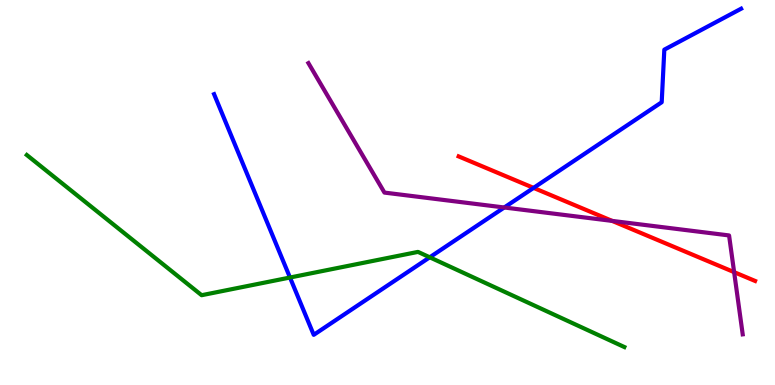[{'lines': ['blue', 'red'], 'intersections': [{'x': 6.88, 'y': 5.12}]}, {'lines': ['green', 'red'], 'intersections': []}, {'lines': ['purple', 'red'], 'intersections': [{'x': 7.9, 'y': 4.26}, {'x': 9.47, 'y': 2.93}]}, {'lines': ['blue', 'green'], 'intersections': [{'x': 3.74, 'y': 2.79}, {'x': 5.54, 'y': 3.32}]}, {'lines': ['blue', 'purple'], 'intersections': [{'x': 6.51, 'y': 4.61}]}, {'lines': ['green', 'purple'], 'intersections': []}]